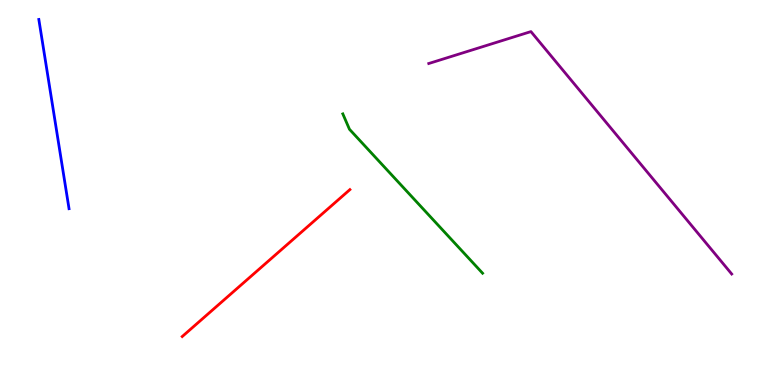[{'lines': ['blue', 'red'], 'intersections': []}, {'lines': ['green', 'red'], 'intersections': []}, {'lines': ['purple', 'red'], 'intersections': []}, {'lines': ['blue', 'green'], 'intersections': []}, {'lines': ['blue', 'purple'], 'intersections': []}, {'lines': ['green', 'purple'], 'intersections': []}]